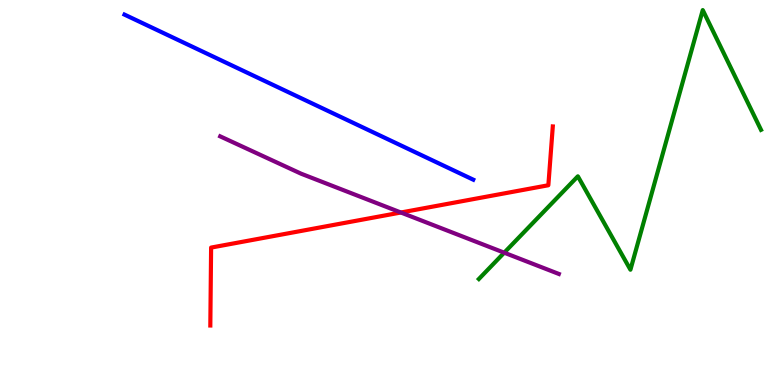[{'lines': ['blue', 'red'], 'intersections': []}, {'lines': ['green', 'red'], 'intersections': []}, {'lines': ['purple', 'red'], 'intersections': [{'x': 5.17, 'y': 4.48}]}, {'lines': ['blue', 'green'], 'intersections': []}, {'lines': ['blue', 'purple'], 'intersections': []}, {'lines': ['green', 'purple'], 'intersections': [{'x': 6.51, 'y': 3.44}]}]